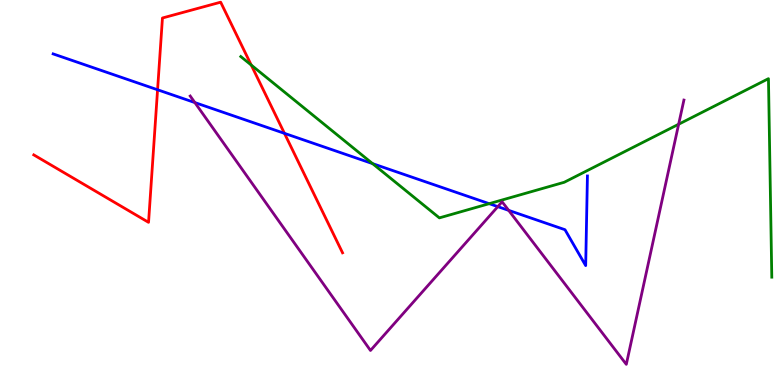[{'lines': ['blue', 'red'], 'intersections': [{'x': 2.03, 'y': 7.67}, {'x': 3.67, 'y': 6.54}]}, {'lines': ['green', 'red'], 'intersections': [{'x': 3.24, 'y': 8.31}]}, {'lines': ['purple', 'red'], 'intersections': []}, {'lines': ['blue', 'green'], 'intersections': [{'x': 4.81, 'y': 5.75}, {'x': 6.31, 'y': 4.71}]}, {'lines': ['blue', 'purple'], 'intersections': [{'x': 2.51, 'y': 7.34}, {'x': 6.42, 'y': 4.63}, {'x': 6.56, 'y': 4.54}]}, {'lines': ['green', 'purple'], 'intersections': [{'x': 8.76, 'y': 6.77}]}]